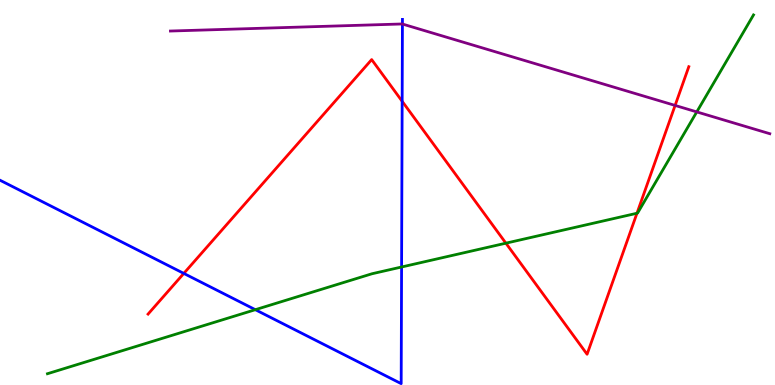[{'lines': ['blue', 'red'], 'intersections': [{'x': 2.37, 'y': 2.9}, {'x': 5.19, 'y': 7.37}]}, {'lines': ['green', 'red'], 'intersections': [{'x': 6.53, 'y': 3.68}, {'x': 8.22, 'y': 4.46}]}, {'lines': ['purple', 'red'], 'intersections': [{'x': 8.71, 'y': 7.26}]}, {'lines': ['blue', 'green'], 'intersections': [{'x': 3.29, 'y': 1.96}, {'x': 5.18, 'y': 3.06}]}, {'lines': ['blue', 'purple'], 'intersections': [{'x': 5.19, 'y': 9.38}]}, {'lines': ['green', 'purple'], 'intersections': [{'x': 8.99, 'y': 7.09}]}]